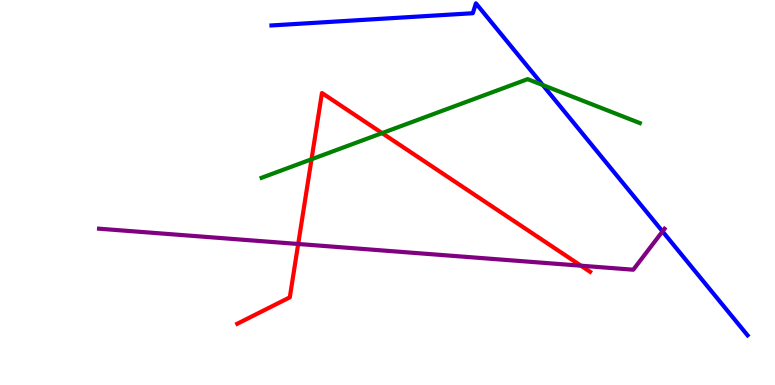[{'lines': ['blue', 'red'], 'intersections': []}, {'lines': ['green', 'red'], 'intersections': [{'x': 4.02, 'y': 5.86}, {'x': 4.93, 'y': 6.54}]}, {'lines': ['purple', 'red'], 'intersections': [{'x': 3.85, 'y': 3.66}, {'x': 7.5, 'y': 3.1}]}, {'lines': ['blue', 'green'], 'intersections': [{'x': 7.0, 'y': 7.79}]}, {'lines': ['blue', 'purple'], 'intersections': [{'x': 8.55, 'y': 3.99}]}, {'lines': ['green', 'purple'], 'intersections': []}]